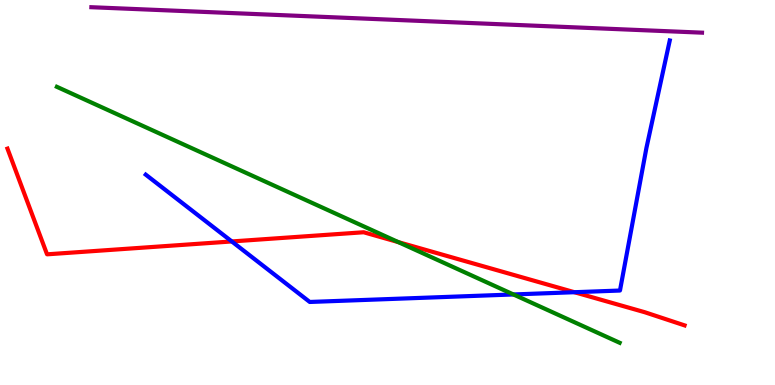[{'lines': ['blue', 'red'], 'intersections': [{'x': 2.99, 'y': 3.73}, {'x': 7.41, 'y': 2.41}]}, {'lines': ['green', 'red'], 'intersections': [{'x': 5.14, 'y': 3.71}]}, {'lines': ['purple', 'red'], 'intersections': []}, {'lines': ['blue', 'green'], 'intersections': [{'x': 6.62, 'y': 2.35}]}, {'lines': ['blue', 'purple'], 'intersections': []}, {'lines': ['green', 'purple'], 'intersections': []}]